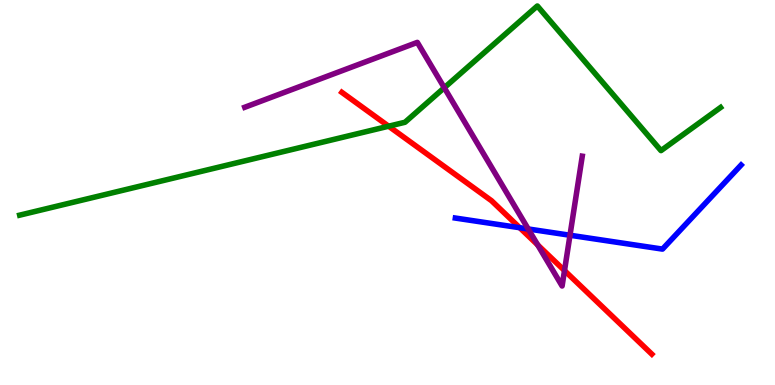[{'lines': ['blue', 'red'], 'intersections': [{'x': 6.71, 'y': 4.09}]}, {'lines': ['green', 'red'], 'intersections': [{'x': 5.01, 'y': 6.72}]}, {'lines': ['purple', 'red'], 'intersections': [{'x': 6.94, 'y': 3.64}, {'x': 7.28, 'y': 2.97}]}, {'lines': ['blue', 'green'], 'intersections': []}, {'lines': ['blue', 'purple'], 'intersections': [{'x': 6.82, 'y': 4.05}, {'x': 7.35, 'y': 3.89}]}, {'lines': ['green', 'purple'], 'intersections': [{'x': 5.73, 'y': 7.72}]}]